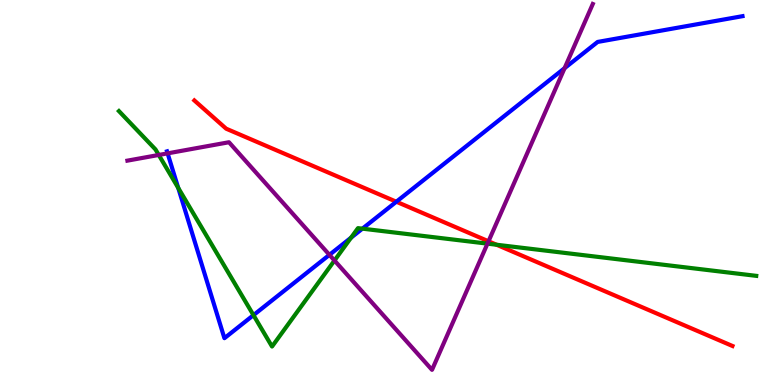[{'lines': ['blue', 'red'], 'intersections': [{'x': 5.11, 'y': 4.76}]}, {'lines': ['green', 'red'], 'intersections': [{'x': 6.41, 'y': 3.64}]}, {'lines': ['purple', 'red'], 'intersections': [{'x': 6.3, 'y': 3.73}]}, {'lines': ['blue', 'green'], 'intersections': [{'x': 2.3, 'y': 5.12}, {'x': 3.27, 'y': 1.81}, {'x': 4.53, 'y': 3.83}, {'x': 4.68, 'y': 4.06}]}, {'lines': ['blue', 'purple'], 'intersections': [{'x': 2.16, 'y': 6.02}, {'x': 4.25, 'y': 3.38}, {'x': 7.28, 'y': 8.23}]}, {'lines': ['green', 'purple'], 'intersections': [{'x': 2.05, 'y': 5.97}, {'x': 4.32, 'y': 3.23}, {'x': 6.29, 'y': 3.67}]}]